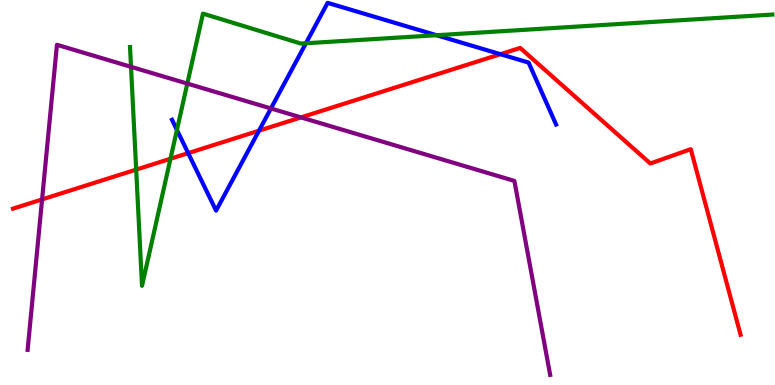[{'lines': ['blue', 'red'], 'intersections': [{'x': 2.43, 'y': 6.02}, {'x': 3.34, 'y': 6.61}, {'x': 6.46, 'y': 8.59}]}, {'lines': ['green', 'red'], 'intersections': [{'x': 1.76, 'y': 5.59}, {'x': 2.2, 'y': 5.88}]}, {'lines': ['purple', 'red'], 'intersections': [{'x': 0.543, 'y': 4.82}, {'x': 3.88, 'y': 6.95}]}, {'lines': ['blue', 'green'], 'intersections': [{'x': 2.28, 'y': 6.62}, {'x': 3.95, 'y': 8.88}, {'x': 5.63, 'y': 9.09}]}, {'lines': ['blue', 'purple'], 'intersections': [{'x': 3.5, 'y': 7.18}]}, {'lines': ['green', 'purple'], 'intersections': [{'x': 1.69, 'y': 8.26}, {'x': 2.42, 'y': 7.83}]}]